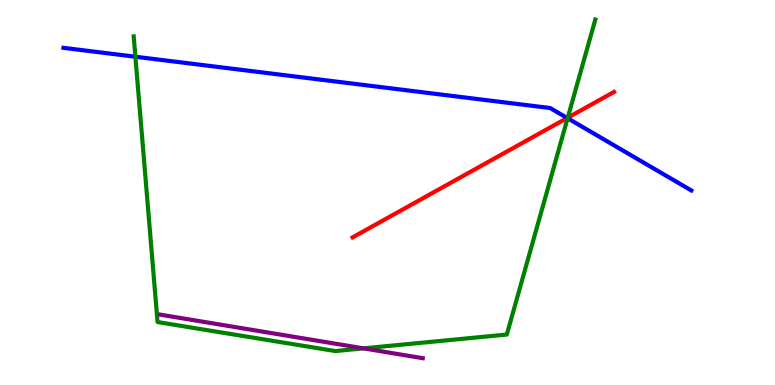[{'lines': ['blue', 'red'], 'intersections': [{'x': 7.32, 'y': 6.94}]}, {'lines': ['green', 'red'], 'intersections': [{'x': 7.33, 'y': 6.94}]}, {'lines': ['purple', 'red'], 'intersections': []}, {'lines': ['blue', 'green'], 'intersections': [{'x': 1.75, 'y': 8.53}, {'x': 7.32, 'y': 6.93}]}, {'lines': ['blue', 'purple'], 'intersections': []}, {'lines': ['green', 'purple'], 'intersections': [{'x': 4.69, 'y': 0.952}]}]